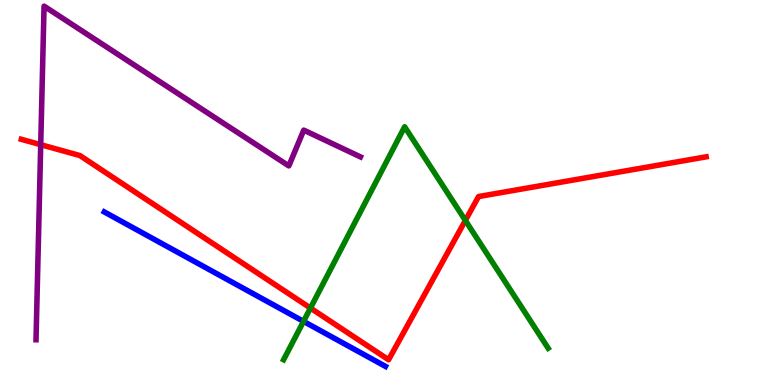[{'lines': ['blue', 'red'], 'intersections': []}, {'lines': ['green', 'red'], 'intersections': [{'x': 4.01, 'y': 2.0}, {'x': 6.0, 'y': 4.27}]}, {'lines': ['purple', 'red'], 'intersections': [{'x': 0.525, 'y': 6.24}]}, {'lines': ['blue', 'green'], 'intersections': [{'x': 3.92, 'y': 1.65}]}, {'lines': ['blue', 'purple'], 'intersections': []}, {'lines': ['green', 'purple'], 'intersections': []}]